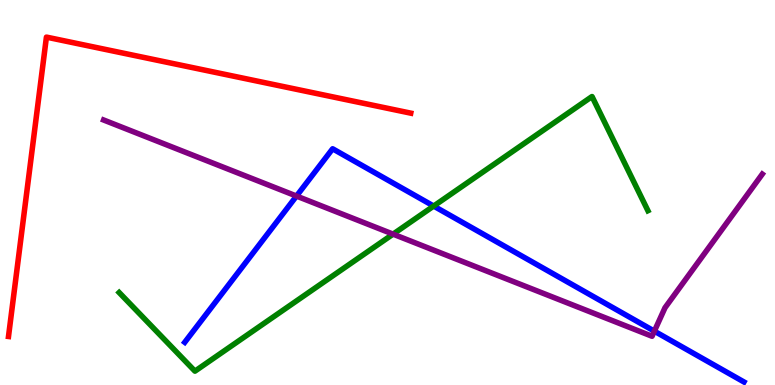[{'lines': ['blue', 'red'], 'intersections': []}, {'lines': ['green', 'red'], 'intersections': []}, {'lines': ['purple', 'red'], 'intersections': []}, {'lines': ['blue', 'green'], 'intersections': [{'x': 5.6, 'y': 4.65}]}, {'lines': ['blue', 'purple'], 'intersections': [{'x': 3.83, 'y': 4.91}, {'x': 8.44, 'y': 1.4}]}, {'lines': ['green', 'purple'], 'intersections': [{'x': 5.07, 'y': 3.92}]}]